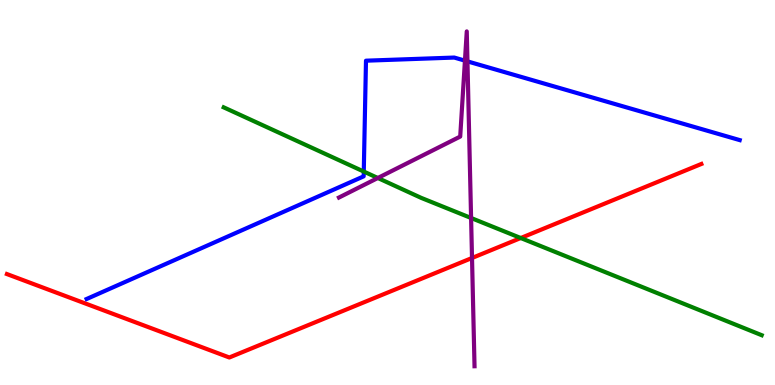[{'lines': ['blue', 'red'], 'intersections': []}, {'lines': ['green', 'red'], 'intersections': [{'x': 6.72, 'y': 3.82}]}, {'lines': ['purple', 'red'], 'intersections': [{'x': 6.09, 'y': 3.3}]}, {'lines': ['blue', 'green'], 'intersections': [{'x': 4.69, 'y': 5.54}]}, {'lines': ['blue', 'purple'], 'intersections': [{'x': 6.0, 'y': 8.42}, {'x': 6.03, 'y': 8.41}]}, {'lines': ['green', 'purple'], 'intersections': [{'x': 4.88, 'y': 5.38}, {'x': 6.08, 'y': 4.34}]}]